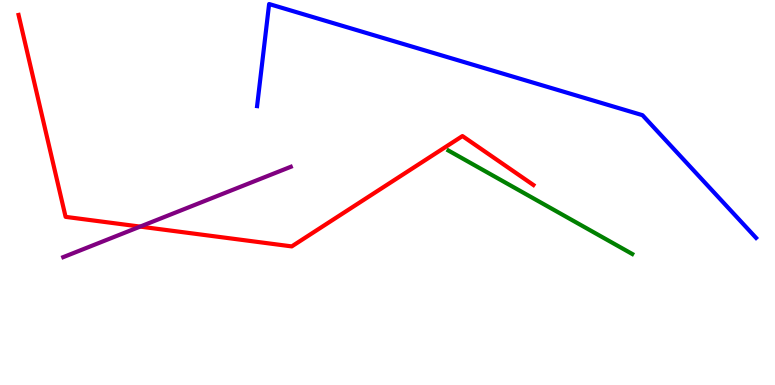[{'lines': ['blue', 'red'], 'intersections': []}, {'lines': ['green', 'red'], 'intersections': []}, {'lines': ['purple', 'red'], 'intersections': [{'x': 1.81, 'y': 4.11}]}, {'lines': ['blue', 'green'], 'intersections': []}, {'lines': ['blue', 'purple'], 'intersections': []}, {'lines': ['green', 'purple'], 'intersections': []}]